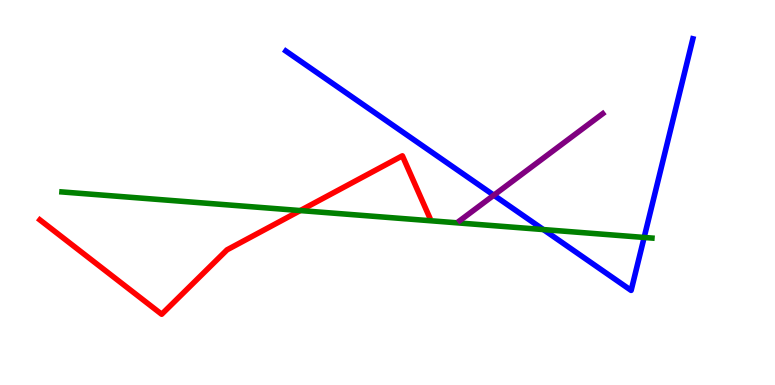[{'lines': ['blue', 'red'], 'intersections': []}, {'lines': ['green', 'red'], 'intersections': [{'x': 3.87, 'y': 4.53}]}, {'lines': ['purple', 'red'], 'intersections': []}, {'lines': ['blue', 'green'], 'intersections': [{'x': 7.01, 'y': 4.04}, {'x': 8.31, 'y': 3.83}]}, {'lines': ['blue', 'purple'], 'intersections': [{'x': 6.37, 'y': 4.93}]}, {'lines': ['green', 'purple'], 'intersections': []}]